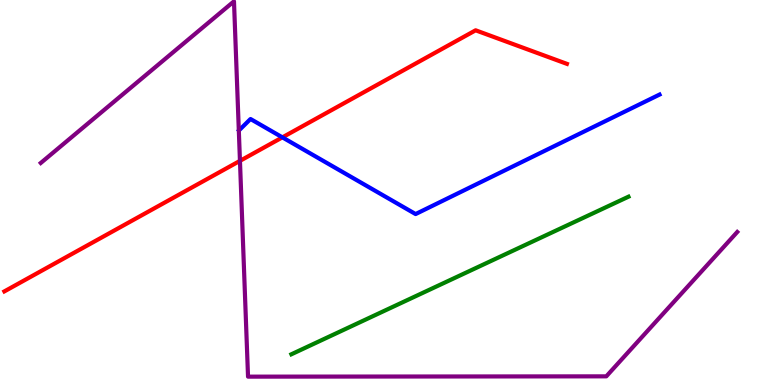[{'lines': ['blue', 'red'], 'intersections': [{'x': 3.64, 'y': 6.43}]}, {'lines': ['green', 'red'], 'intersections': []}, {'lines': ['purple', 'red'], 'intersections': [{'x': 3.1, 'y': 5.82}]}, {'lines': ['blue', 'green'], 'intersections': []}, {'lines': ['blue', 'purple'], 'intersections': []}, {'lines': ['green', 'purple'], 'intersections': []}]